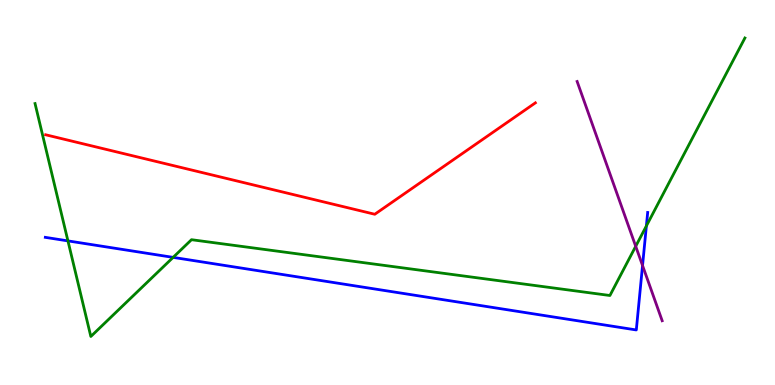[{'lines': ['blue', 'red'], 'intersections': []}, {'lines': ['green', 'red'], 'intersections': []}, {'lines': ['purple', 'red'], 'intersections': []}, {'lines': ['blue', 'green'], 'intersections': [{'x': 0.877, 'y': 3.74}, {'x': 2.23, 'y': 3.31}, {'x': 8.34, 'y': 4.13}]}, {'lines': ['blue', 'purple'], 'intersections': [{'x': 8.29, 'y': 3.1}]}, {'lines': ['green', 'purple'], 'intersections': [{'x': 8.2, 'y': 3.6}]}]